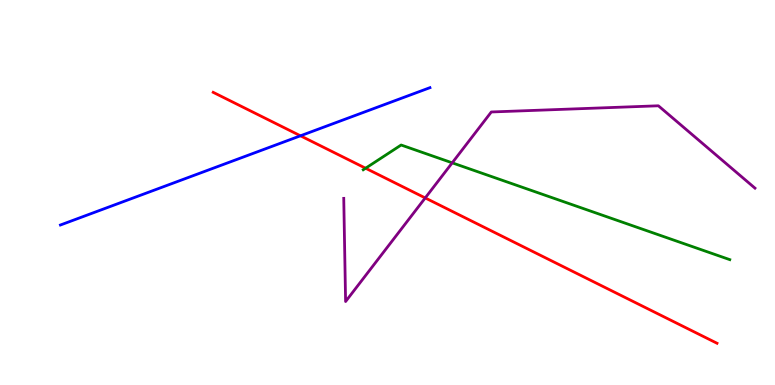[{'lines': ['blue', 'red'], 'intersections': [{'x': 3.88, 'y': 6.47}]}, {'lines': ['green', 'red'], 'intersections': [{'x': 4.72, 'y': 5.63}]}, {'lines': ['purple', 'red'], 'intersections': [{'x': 5.49, 'y': 4.86}]}, {'lines': ['blue', 'green'], 'intersections': []}, {'lines': ['blue', 'purple'], 'intersections': []}, {'lines': ['green', 'purple'], 'intersections': [{'x': 5.84, 'y': 5.77}]}]